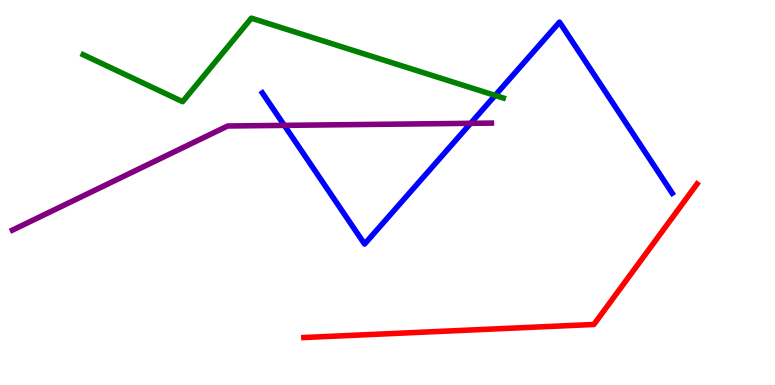[{'lines': ['blue', 'red'], 'intersections': []}, {'lines': ['green', 'red'], 'intersections': []}, {'lines': ['purple', 'red'], 'intersections': []}, {'lines': ['blue', 'green'], 'intersections': [{'x': 6.39, 'y': 7.52}]}, {'lines': ['blue', 'purple'], 'intersections': [{'x': 3.67, 'y': 6.74}, {'x': 6.07, 'y': 6.8}]}, {'lines': ['green', 'purple'], 'intersections': []}]